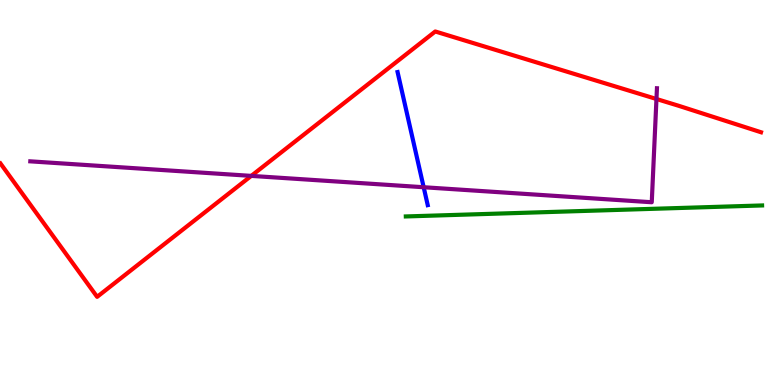[{'lines': ['blue', 'red'], 'intersections': []}, {'lines': ['green', 'red'], 'intersections': []}, {'lines': ['purple', 'red'], 'intersections': [{'x': 3.24, 'y': 5.43}, {'x': 8.47, 'y': 7.43}]}, {'lines': ['blue', 'green'], 'intersections': []}, {'lines': ['blue', 'purple'], 'intersections': [{'x': 5.47, 'y': 5.14}]}, {'lines': ['green', 'purple'], 'intersections': []}]